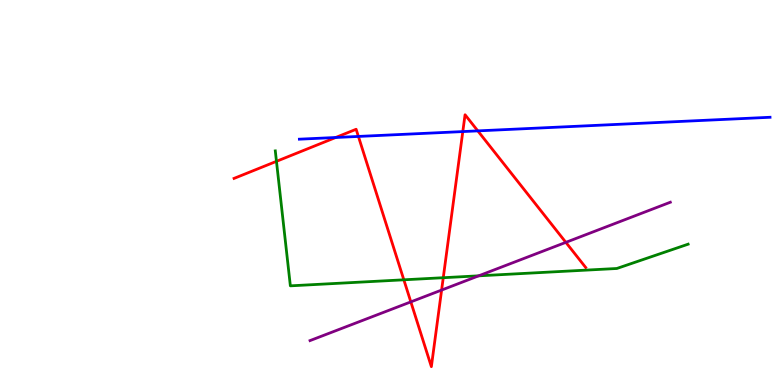[{'lines': ['blue', 'red'], 'intersections': [{'x': 4.33, 'y': 6.43}, {'x': 4.62, 'y': 6.46}, {'x': 5.97, 'y': 6.58}, {'x': 6.17, 'y': 6.6}]}, {'lines': ['green', 'red'], 'intersections': [{'x': 3.57, 'y': 5.81}, {'x': 5.21, 'y': 2.73}, {'x': 5.72, 'y': 2.79}]}, {'lines': ['purple', 'red'], 'intersections': [{'x': 5.3, 'y': 2.16}, {'x': 5.7, 'y': 2.47}, {'x': 7.3, 'y': 3.7}]}, {'lines': ['blue', 'green'], 'intersections': []}, {'lines': ['blue', 'purple'], 'intersections': []}, {'lines': ['green', 'purple'], 'intersections': [{'x': 6.18, 'y': 2.84}]}]